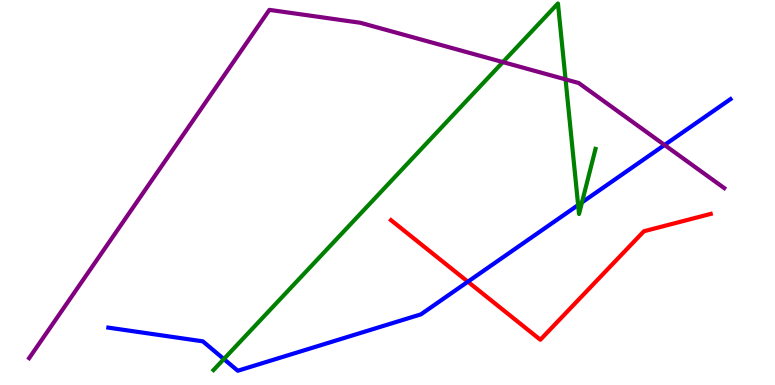[{'lines': ['blue', 'red'], 'intersections': [{'x': 6.04, 'y': 2.68}]}, {'lines': ['green', 'red'], 'intersections': []}, {'lines': ['purple', 'red'], 'intersections': []}, {'lines': ['blue', 'green'], 'intersections': [{'x': 2.89, 'y': 0.674}, {'x': 7.46, 'y': 4.67}, {'x': 7.51, 'y': 4.74}]}, {'lines': ['blue', 'purple'], 'intersections': [{'x': 8.57, 'y': 6.23}]}, {'lines': ['green', 'purple'], 'intersections': [{'x': 6.49, 'y': 8.39}, {'x': 7.3, 'y': 7.94}]}]